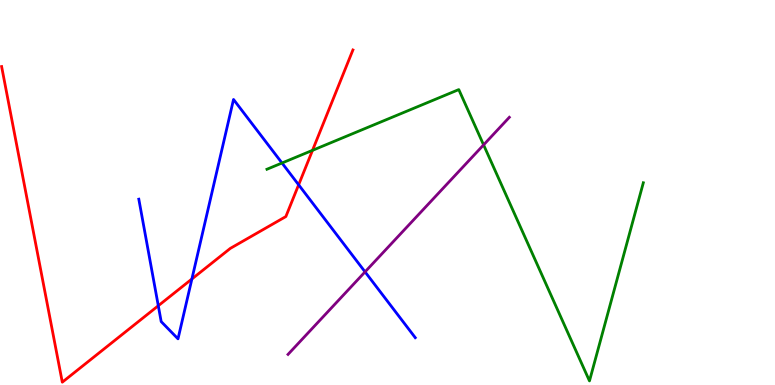[{'lines': ['blue', 'red'], 'intersections': [{'x': 2.04, 'y': 2.06}, {'x': 2.48, 'y': 2.75}, {'x': 3.85, 'y': 5.2}]}, {'lines': ['green', 'red'], 'intersections': [{'x': 4.03, 'y': 6.1}]}, {'lines': ['purple', 'red'], 'intersections': []}, {'lines': ['blue', 'green'], 'intersections': [{'x': 3.64, 'y': 5.77}]}, {'lines': ['blue', 'purple'], 'intersections': [{'x': 4.71, 'y': 2.94}]}, {'lines': ['green', 'purple'], 'intersections': [{'x': 6.24, 'y': 6.24}]}]